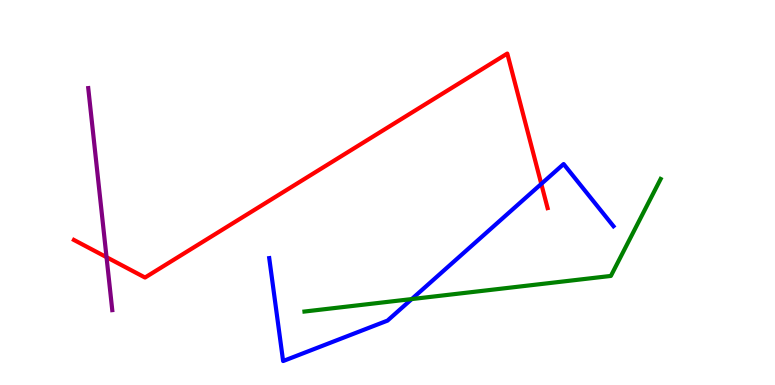[{'lines': ['blue', 'red'], 'intersections': [{'x': 6.98, 'y': 5.22}]}, {'lines': ['green', 'red'], 'intersections': []}, {'lines': ['purple', 'red'], 'intersections': [{'x': 1.37, 'y': 3.32}]}, {'lines': ['blue', 'green'], 'intersections': [{'x': 5.31, 'y': 2.23}]}, {'lines': ['blue', 'purple'], 'intersections': []}, {'lines': ['green', 'purple'], 'intersections': []}]